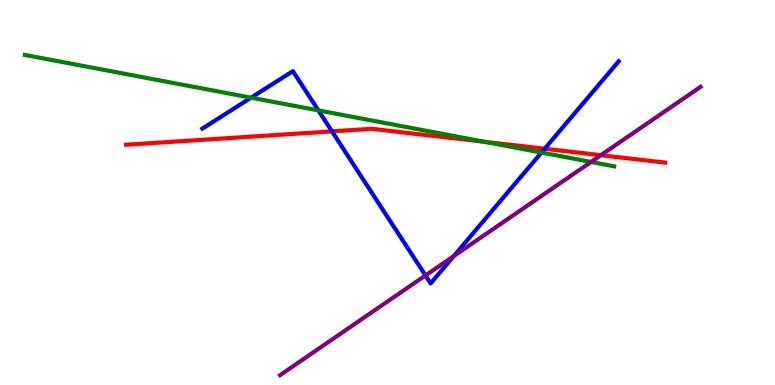[{'lines': ['blue', 'red'], 'intersections': [{'x': 4.28, 'y': 6.59}, {'x': 7.03, 'y': 6.14}]}, {'lines': ['green', 'red'], 'intersections': [{'x': 6.25, 'y': 6.32}]}, {'lines': ['purple', 'red'], 'intersections': [{'x': 7.75, 'y': 5.97}]}, {'lines': ['blue', 'green'], 'intersections': [{'x': 3.24, 'y': 7.46}, {'x': 4.11, 'y': 7.13}, {'x': 6.99, 'y': 6.04}]}, {'lines': ['blue', 'purple'], 'intersections': [{'x': 5.49, 'y': 2.85}, {'x': 5.86, 'y': 3.35}]}, {'lines': ['green', 'purple'], 'intersections': [{'x': 7.63, 'y': 5.79}]}]